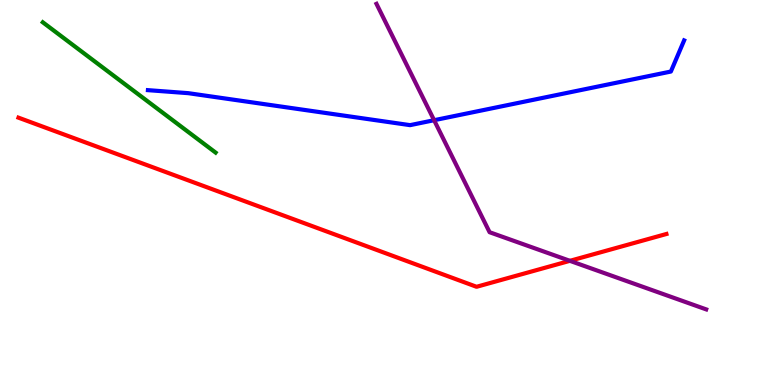[{'lines': ['blue', 'red'], 'intersections': []}, {'lines': ['green', 'red'], 'intersections': []}, {'lines': ['purple', 'red'], 'intersections': [{'x': 7.35, 'y': 3.23}]}, {'lines': ['blue', 'green'], 'intersections': []}, {'lines': ['blue', 'purple'], 'intersections': [{'x': 5.6, 'y': 6.88}]}, {'lines': ['green', 'purple'], 'intersections': []}]